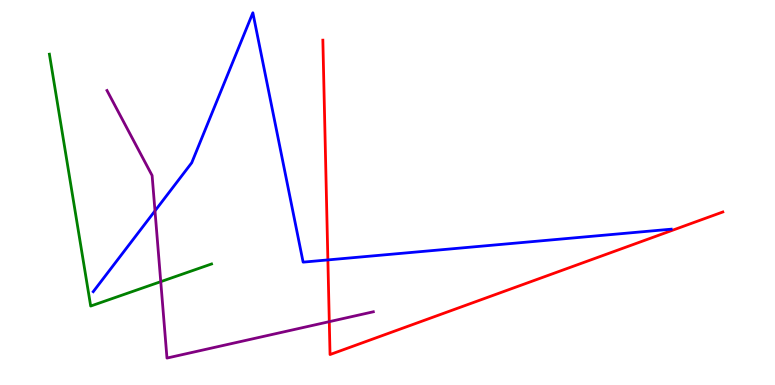[{'lines': ['blue', 'red'], 'intersections': [{'x': 4.23, 'y': 3.25}]}, {'lines': ['green', 'red'], 'intersections': []}, {'lines': ['purple', 'red'], 'intersections': [{'x': 4.25, 'y': 1.65}]}, {'lines': ['blue', 'green'], 'intersections': []}, {'lines': ['blue', 'purple'], 'intersections': [{'x': 2.0, 'y': 4.52}]}, {'lines': ['green', 'purple'], 'intersections': [{'x': 2.07, 'y': 2.68}]}]